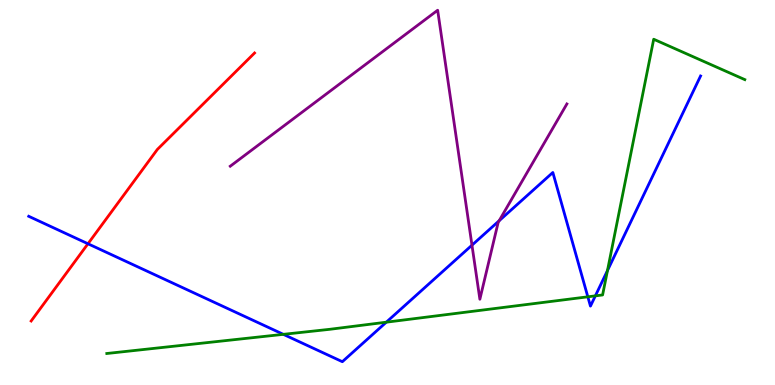[{'lines': ['blue', 'red'], 'intersections': [{'x': 1.14, 'y': 3.67}]}, {'lines': ['green', 'red'], 'intersections': []}, {'lines': ['purple', 'red'], 'intersections': []}, {'lines': ['blue', 'green'], 'intersections': [{'x': 3.66, 'y': 1.32}, {'x': 4.98, 'y': 1.63}, {'x': 7.58, 'y': 2.29}, {'x': 7.68, 'y': 2.32}, {'x': 7.84, 'y': 2.97}]}, {'lines': ['blue', 'purple'], 'intersections': [{'x': 6.09, 'y': 3.63}, {'x': 6.44, 'y': 4.27}]}, {'lines': ['green', 'purple'], 'intersections': []}]